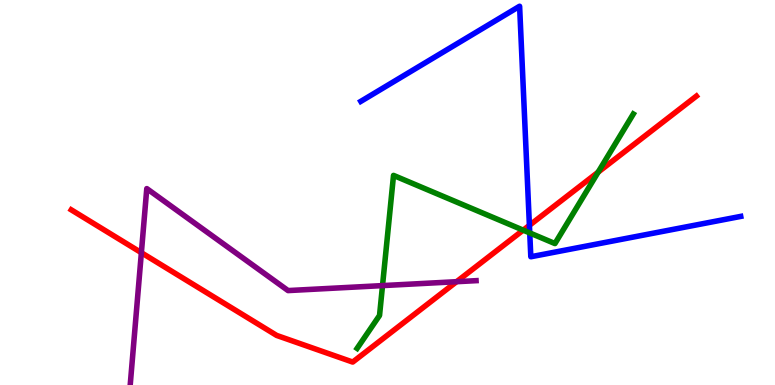[{'lines': ['blue', 'red'], 'intersections': [{'x': 6.83, 'y': 4.15}]}, {'lines': ['green', 'red'], 'intersections': [{'x': 6.75, 'y': 4.02}, {'x': 7.72, 'y': 5.53}]}, {'lines': ['purple', 'red'], 'intersections': [{'x': 1.82, 'y': 3.44}, {'x': 5.89, 'y': 2.68}]}, {'lines': ['blue', 'green'], 'intersections': [{'x': 6.84, 'y': 3.95}]}, {'lines': ['blue', 'purple'], 'intersections': []}, {'lines': ['green', 'purple'], 'intersections': [{'x': 4.94, 'y': 2.58}]}]